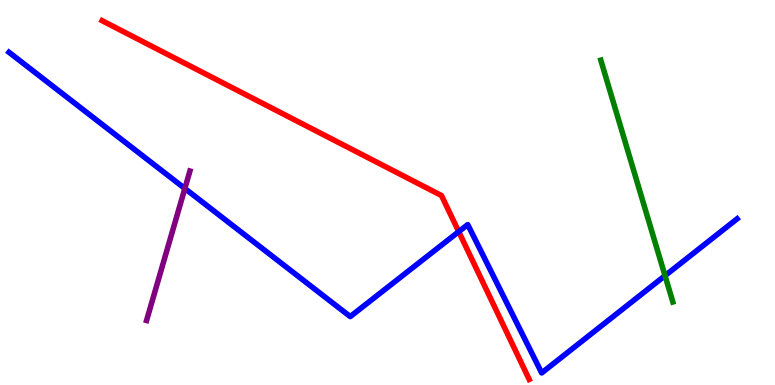[{'lines': ['blue', 'red'], 'intersections': [{'x': 5.92, 'y': 3.98}]}, {'lines': ['green', 'red'], 'intersections': []}, {'lines': ['purple', 'red'], 'intersections': []}, {'lines': ['blue', 'green'], 'intersections': [{'x': 8.58, 'y': 2.84}]}, {'lines': ['blue', 'purple'], 'intersections': [{'x': 2.39, 'y': 5.1}]}, {'lines': ['green', 'purple'], 'intersections': []}]